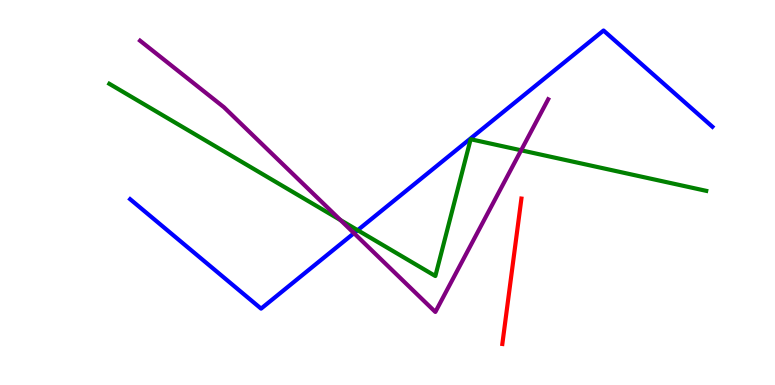[{'lines': ['blue', 'red'], 'intersections': []}, {'lines': ['green', 'red'], 'intersections': []}, {'lines': ['purple', 'red'], 'intersections': []}, {'lines': ['blue', 'green'], 'intersections': [{'x': 4.61, 'y': 4.02}]}, {'lines': ['blue', 'purple'], 'intersections': [{'x': 4.57, 'y': 3.94}]}, {'lines': ['green', 'purple'], 'intersections': [{'x': 4.39, 'y': 4.28}, {'x': 6.72, 'y': 6.1}]}]